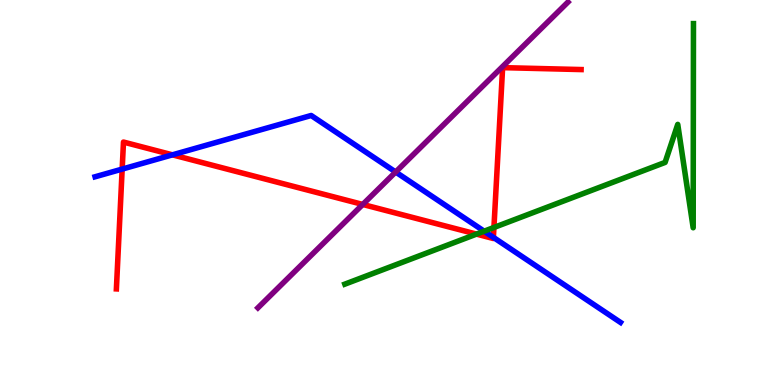[{'lines': ['blue', 'red'], 'intersections': [{'x': 1.58, 'y': 5.61}, {'x': 2.23, 'y': 5.98}, {'x': 6.37, 'y': 3.83}]}, {'lines': ['green', 'red'], 'intersections': [{'x': 6.15, 'y': 3.92}, {'x': 6.37, 'y': 4.09}]}, {'lines': ['purple', 'red'], 'intersections': [{'x': 4.68, 'y': 4.69}]}, {'lines': ['blue', 'green'], 'intersections': [{'x': 6.25, 'y': 3.99}]}, {'lines': ['blue', 'purple'], 'intersections': [{'x': 5.11, 'y': 5.53}]}, {'lines': ['green', 'purple'], 'intersections': []}]